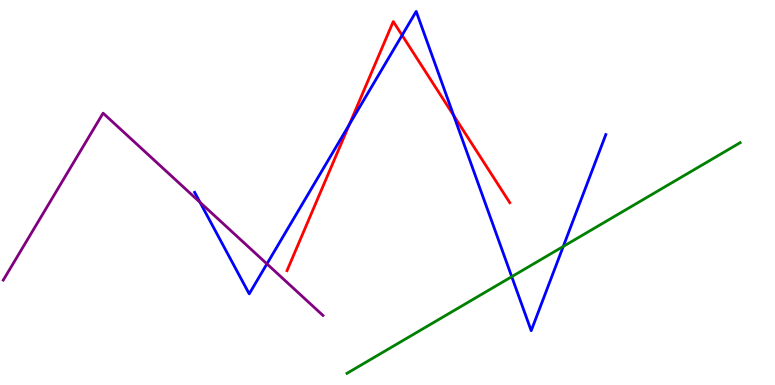[{'lines': ['blue', 'red'], 'intersections': [{'x': 4.51, 'y': 6.77}, {'x': 5.19, 'y': 9.08}, {'x': 5.85, 'y': 7.0}]}, {'lines': ['green', 'red'], 'intersections': []}, {'lines': ['purple', 'red'], 'intersections': []}, {'lines': ['blue', 'green'], 'intersections': [{'x': 6.6, 'y': 2.81}, {'x': 7.27, 'y': 3.6}]}, {'lines': ['blue', 'purple'], 'intersections': [{'x': 2.58, 'y': 4.74}, {'x': 3.44, 'y': 3.15}]}, {'lines': ['green', 'purple'], 'intersections': []}]